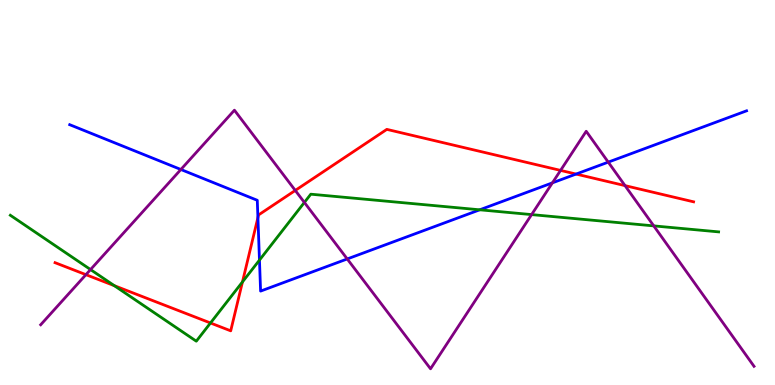[{'lines': ['blue', 'red'], 'intersections': [{'x': 3.33, 'y': 4.35}, {'x': 7.43, 'y': 5.48}]}, {'lines': ['green', 'red'], 'intersections': [{'x': 1.48, 'y': 2.58}, {'x': 2.72, 'y': 1.61}, {'x': 3.13, 'y': 2.68}]}, {'lines': ['purple', 'red'], 'intersections': [{'x': 1.11, 'y': 2.87}, {'x': 3.81, 'y': 5.05}, {'x': 7.23, 'y': 5.57}, {'x': 8.06, 'y': 5.18}]}, {'lines': ['blue', 'green'], 'intersections': [{'x': 3.35, 'y': 3.24}, {'x': 6.19, 'y': 4.55}]}, {'lines': ['blue', 'purple'], 'intersections': [{'x': 2.33, 'y': 5.6}, {'x': 4.48, 'y': 3.27}, {'x': 7.13, 'y': 5.25}, {'x': 7.85, 'y': 5.79}]}, {'lines': ['green', 'purple'], 'intersections': [{'x': 1.17, 'y': 3.0}, {'x': 3.93, 'y': 4.74}, {'x': 6.86, 'y': 4.43}, {'x': 8.44, 'y': 4.13}]}]